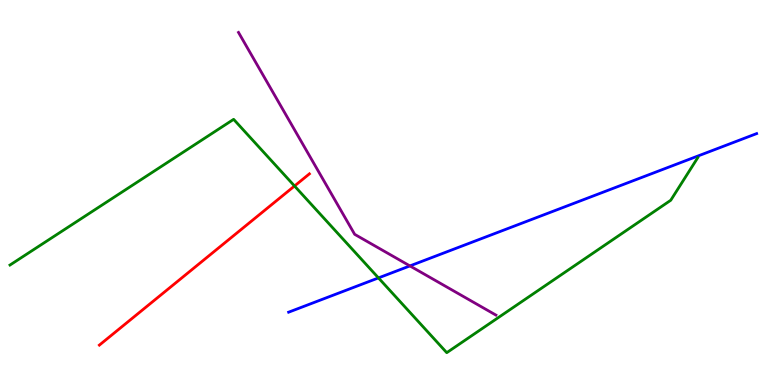[{'lines': ['blue', 'red'], 'intersections': []}, {'lines': ['green', 'red'], 'intersections': [{'x': 3.8, 'y': 5.17}]}, {'lines': ['purple', 'red'], 'intersections': []}, {'lines': ['blue', 'green'], 'intersections': [{'x': 4.88, 'y': 2.78}]}, {'lines': ['blue', 'purple'], 'intersections': [{'x': 5.29, 'y': 3.09}]}, {'lines': ['green', 'purple'], 'intersections': []}]